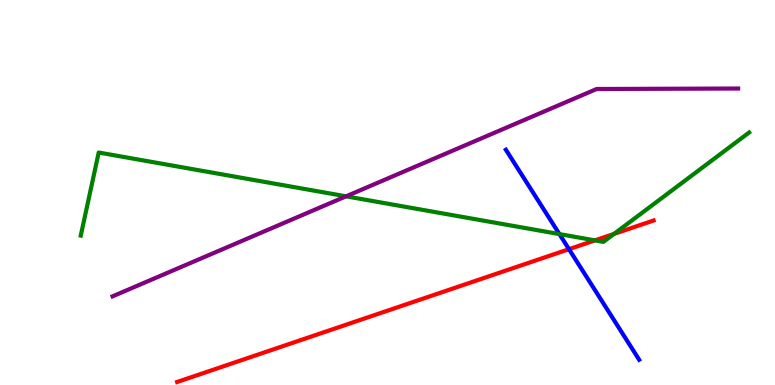[{'lines': ['blue', 'red'], 'intersections': [{'x': 7.34, 'y': 3.53}]}, {'lines': ['green', 'red'], 'intersections': [{'x': 7.68, 'y': 3.76}, {'x': 7.92, 'y': 3.92}]}, {'lines': ['purple', 'red'], 'intersections': []}, {'lines': ['blue', 'green'], 'intersections': [{'x': 7.22, 'y': 3.92}]}, {'lines': ['blue', 'purple'], 'intersections': []}, {'lines': ['green', 'purple'], 'intersections': [{'x': 4.47, 'y': 4.9}]}]